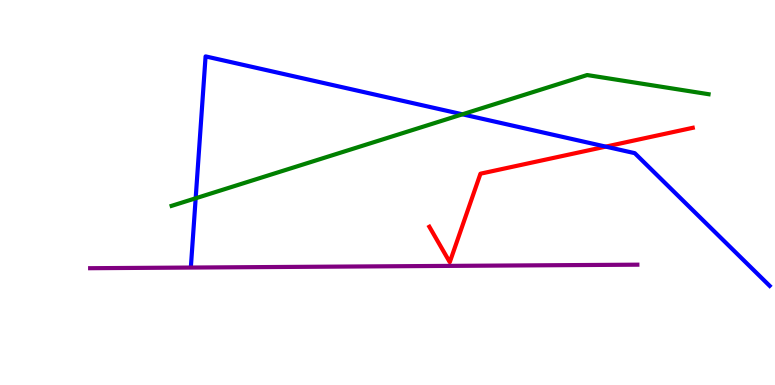[{'lines': ['blue', 'red'], 'intersections': [{'x': 7.82, 'y': 6.19}]}, {'lines': ['green', 'red'], 'intersections': []}, {'lines': ['purple', 'red'], 'intersections': []}, {'lines': ['blue', 'green'], 'intersections': [{'x': 2.52, 'y': 4.85}, {'x': 5.97, 'y': 7.03}]}, {'lines': ['blue', 'purple'], 'intersections': []}, {'lines': ['green', 'purple'], 'intersections': []}]